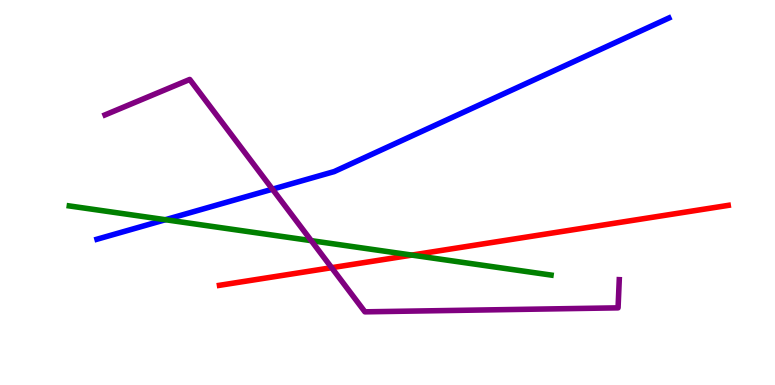[{'lines': ['blue', 'red'], 'intersections': []}, {'lines': ['green', 'red'], 'intersections': [{'x': 5.31, 'y': 3.37}]}, {'lines': ['purple', 'red'], 'intersections': [{'x': 4.28, 'y': 3.05}]}, {'lines': ['blue', 'green'], 'intersections': [{'x': 2.13, 'y': 4.29}]}, {'lines': ['blue', 'purple'], 'intersections': [{'x': 3.52, 'y': 5.09}]}, {'lines': ['green', 'purple'], 'intersections': [{'x': 4.02, 'y': 3.75}]}]